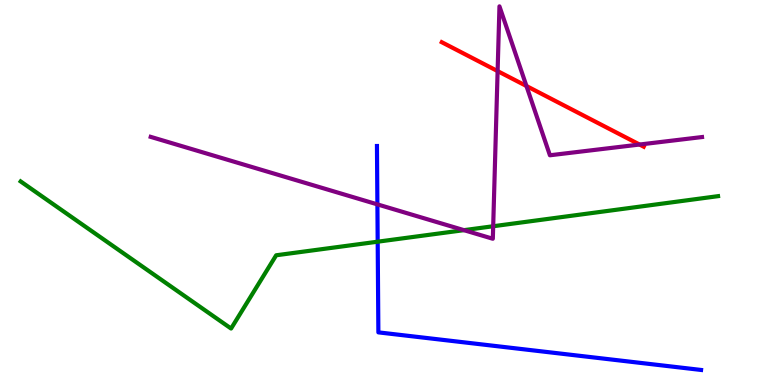[{'lines': ['blue', 'red'], 'intersections': []}, {'lines': ['green', 'red'], 'intersections': []}, {'lines': ['purple', 'red'], 'intersections': [{'x': 6.42, 'y': 8.15}, {'x': 6.79, 'y': 7.77}, {'x': 8.25, 'y': 6.25}]}, {'lines': ['blue', 'green'], 'intersections': [{'x': 4.87, 'y': 3.72}]}, {'lines': ['blue', 'purple'], 'intersections': [{'x': 4.87, 'y': 4.69}]}, {'lines': ['green', 'purple'], 'intersections': [{'x': 5.99, 'y': 4.02}, {'x': 6.36, 'y': 4.12}]}]